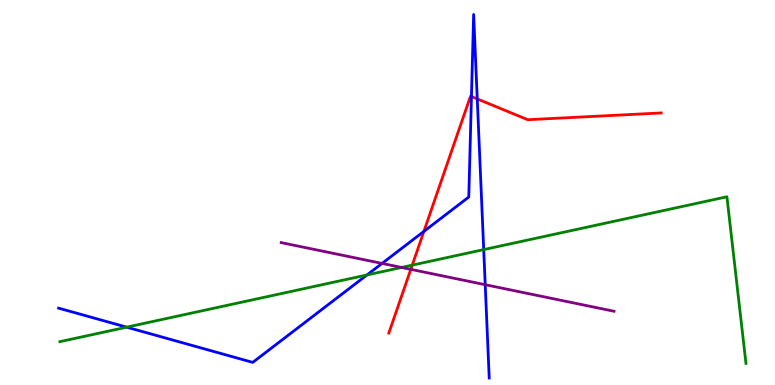[{'lines': ['blue', 'red'], 'intersections': [{'x': 5.47, 'y': 3.99}, {'x': 6.08, 'y': 7.49}, {'x': 6.16, 'y': 7.43}]}, {'lines': ['green', 'red'], 'intersections': [{'x': 5.32, 'y': 3.11}]}, {'lines': ['purple', 'red'], 'intersections': [{'x': 5.3, 'y': 3.0}]}, {'lines': ['blue', 'green'], 'intersections': [{'x': 1.63, 'y': 1.5}, {'x': 4.73, 'y': 2.86}, {'x': 6.24, 'y': 3.52}]}, {'lines': ['blue', 'purple'], 'intersections': [{'x': 4.93, 'y': 3.16}, {'x': 6.26, 'y': 2.61}]}, {'lines': ['green', 'purple'], 'intersections': [{'x': 5.18, 'y': 3.05}]}]